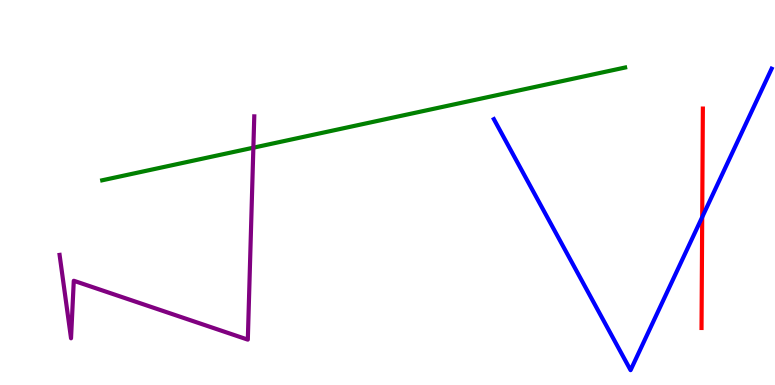[{'lines': ['blue', 'red'], 'intersections': [{'x': 9.06, 'y': 4.36}]}, {'lines': ['green', 'red'], 'intersections': []}, {'lines': ['purple', 'red'], 'intersections': []}, {'lines': ['blue', 'green'], 'intersections': []}, {'lines': ['blue', 'purple'], 'intersections': []}, {'lines': ['green', 'purple'], 'intersections': [{'x': 3.27, 'y': 6.16}]}]